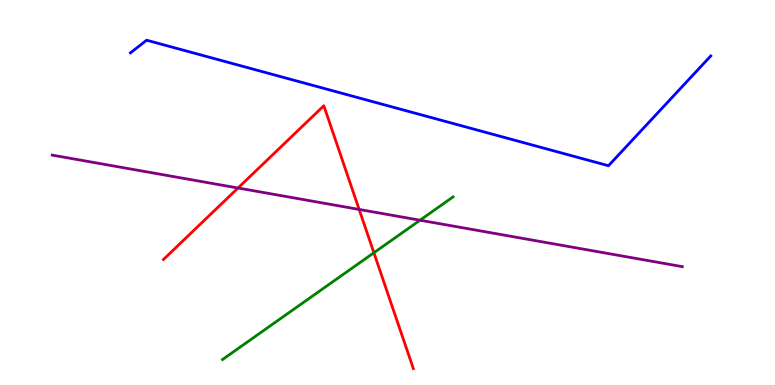[{'lines': ['blue', 'red'], 'intersections': []}, {'lines': ['green', 'red'], 'intersections': [{'x': 4.82, 'y': 3.44}]}, {'lines': ['purple', 'red'], 'intersections': [{'x': 3.07, 'y': 5.12}, {'x': 4.63, 'y': 4.56}]}, {'lines': ['blue', 'green'], 'intersections': []}, {'lines': ['blue', 'purple'], 'intersections': []}, {'lines': ['green', 'purple'], 'intersections': [{'x': 5.42, 'y': 4.28}]}]